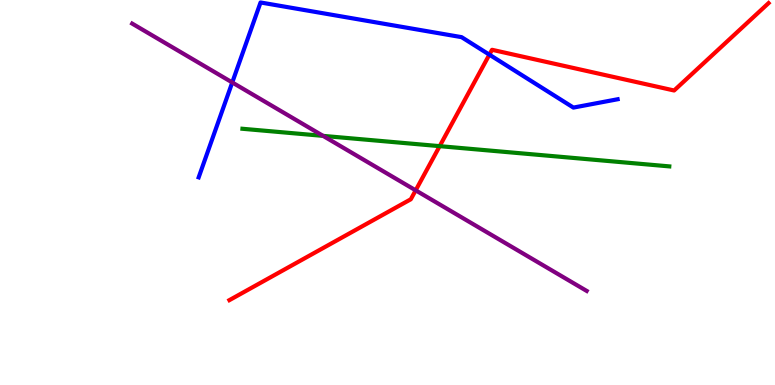[{'lines': ['blue', 'red'], 'intersections': [{'x': 6.31, 'y': 8.58}]}, {'lines': ['green', 'red'], 'intersections': [{'x': 5.67, 'y': 6.2}]}, {'lines': ['purple', 'red'], 'intersections': [{'x': 5.36, 'y': 5.06}]}, {'lines': ['blue', 'green'], 'intersections': []}, {'lines': ['blue', 'purple'], 'intersections': [{'x': 3.0, 'y': 7.86}]}, {'lines': ['green', 'purple'], 'intersections': [{'x': 4.17, 'y': 6.47}]}]